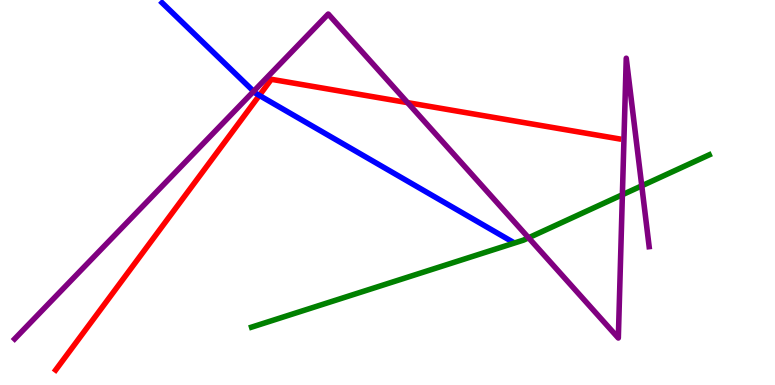[{'lines': ['blue', 'red'], 'intersections': [{'x': 3.35, 'y': 7.52}]}, {'lines': ['green', 'red'], 'intersections': []}, {'lines': ['purple', 'red'], 'intersections': [{'x': 5.26, 'y': 7.33}]}, {'lines': ['blue', 'green'], 'intersections': []}, {'lines': ['blue', 'purple'], 'intersections': [{'x': 3.27, 'y': 7.63}]}, {'lines': ['green', 'purple'], 'intersections': [{'x': 6.82, 'y': 3.82}, {'x': 8.03, 'y': 4.94}, {'x': 8.28, 'y': 5.17}]}]